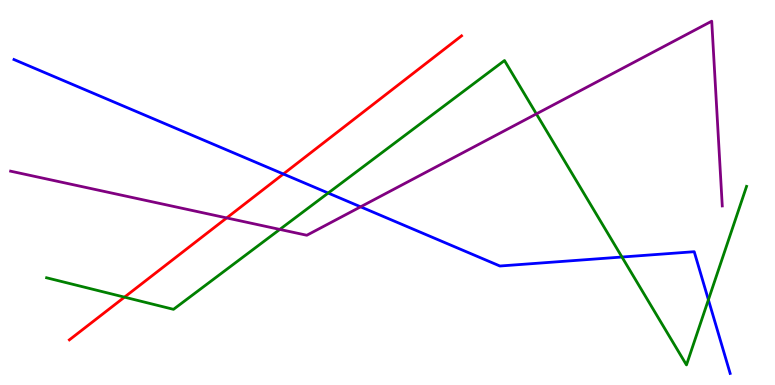[{'lines': ['blue', 'red'], 'intersections': [{'x': 3.66, 'y': 5.48}]}, {'lines': ['green', 'red'], 'intersections': [{'x': 1.61, 'y': 2.28}]}, {'lines': ['purple', 'red'], 'intersections': [{'x': 2.92, 'y': 4.34}]}, {'lines': ['blue', 'green'], 'intersections': [{'x': 4.23, 'y': 4.99}, {'x': 8.03, 'y': 3.32}, {'x': 9.14, 'y': 2.21}]}, {'lines': ['blue', 'purple'], 'intersections': [{'x': 4.65, 'y': 4.63}]}, {'lines': ['green', 'purple'], 'intersections': [{'x': 3.61, 'y': 4.04}, {'x': 6.92, 'y': 7.04}]}]